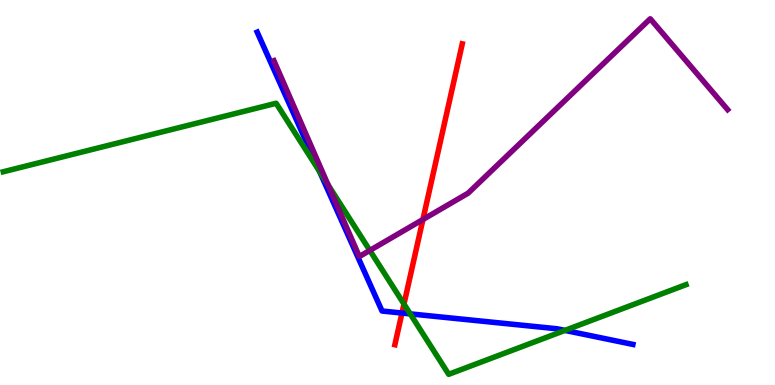[{'lines': ['blue', 'red'], 'intersections': [{'x': 5.19, 'y': 1.87}]}, {'lines': ['green', 'red'], 'intersections': [{'x': 5.21, 'y': 2.1}]}, {'lines': ['purple', 'red'], 'intersections': [{'x': 5.46, 'y': 4.3}]}, {'lines': ['blue', 'green'], 'intersections': [{'x': 4.12, 'y': 5.55}, {'x': 5.29, 'y': 1.85}, {'x': 7.29, 'y': 1.42}]}, {'lines': ['blue', 'purple'], 'intersections': []}, {'lines': ['green', 'purple'], 'intersections': [{'x': 4.23, 'y': 5.2}, {'x': 4.77, 'y': 3.5}]}]